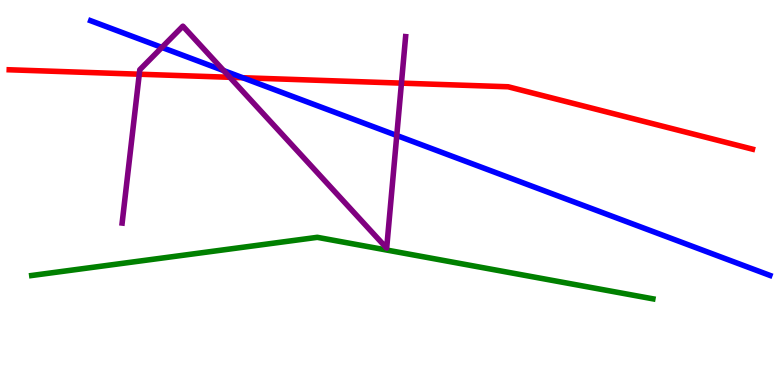[{'lines': ['blue', 'red'], 'intersections': [{'x': 3.13, 'y': 7.98}]}, {'lines': ['green', 'red'], 'intersections': []}, {'lines': ['purple', 'red'], 'intersections': [{'x': 1.8, 'y': 8.07}, {'x': 2.97, 'y': 7.99}, {'x': 5.18, 'y': 7.84}]}, {'lines': ['blue', 'green'], 'intersections': []}, {'lines': ['blue', 'purple'], 'intersections': [{'x': 2.09, 'y': 8.77}, {'x': 2.89, 'y': 8.17}, {'x': 5.12, 'y': 6.48}]}, {'lines': ['green', 'purple'], 'intersections': []}]